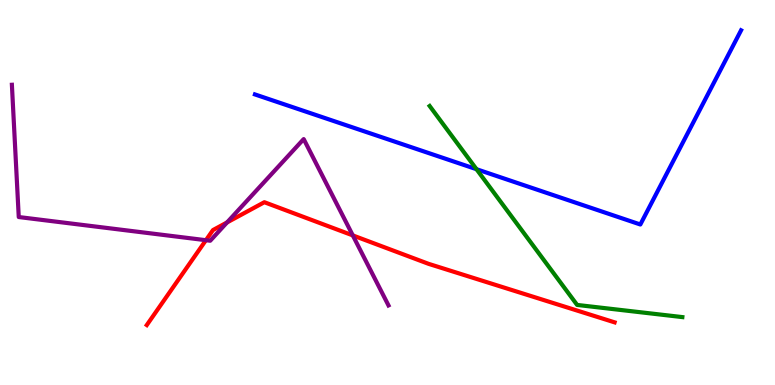[{'lines': ['blue', 'red'], 'intersections': []}, {'lines': ['green', 'red'], 'intersections': []}, {'lines': ['purple', 'red'], 'intersections': [{'x': 2.66, 'y': 3.76}, {'x': 2.93, 'y': 4.22}, {'x': 4.55, 'y': 3.89}]}, {'lines': ['blue', 'green'], 'intersections': [{'x': 6.15, 'y': 5.61}]}, {'lines': ['blue', 'purple'], 'intersections': []}, {'lines': ['green', 'purple'], 'intersections': []}]